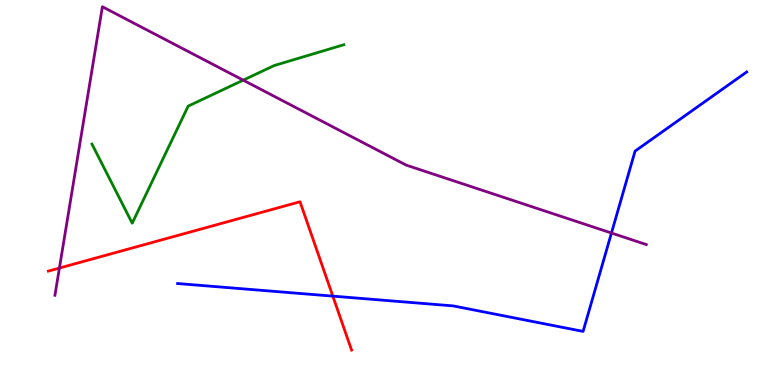[{'lines': ['blue', 'red'], 'intersections': [{'x': 4.29, 'y': 2.31}]}, {'lines': ['green', 'red'], 'intersections': []}, {'lines': ['purple', 'red'], 'intersections': [{'x': 0.767, 'y': 3.04}]}, {'lines': ['blue', 'green'], 'intersections': []}, {'lines': ['blue', 'purple'], 'intersections': [{'x': 7.89, 'y': 3.95}]}, {'lines': ['green', 'purple'], 'intersections': [{'x': 3.14, 'y': 7.92}]}]